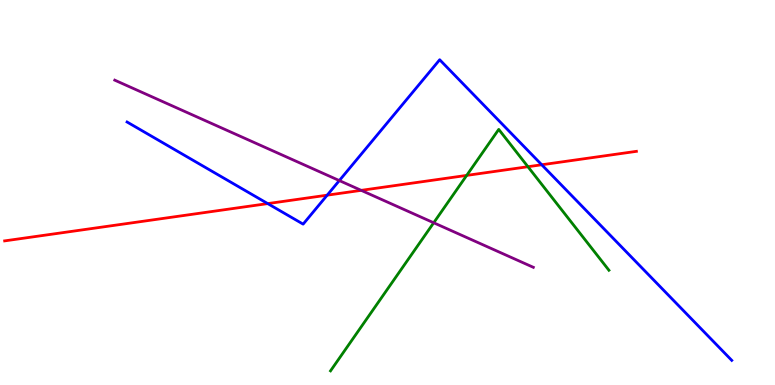[{'lines': ['blue', 'red'], 'intersections': [{'x': 3.45, 'y': 4.71}, {'x': 4.22, 'y': 4.93}, {'x': 6.99, 'y': 5.72}]}, {'lines': ['green', 'red'], 'intersections': [{'x': 6.02, 'y': 5.44}, {'x': 6.81, 'y': 5.67}]}, {'lines': ['purple', 'red'], 'intersections': [{'x': 4.66, 'y': 5.06}]}, {'lines': ['blue', 'green'], 'intersections': []}, {'lines': ['blue', 'purple'], 'intersections': [{'x': 4.38, 'y': 5.31}]}, {'lines': ['green', 'purple'], 'intersections': [{'x': 5.6, 'y': 4.21}]}]